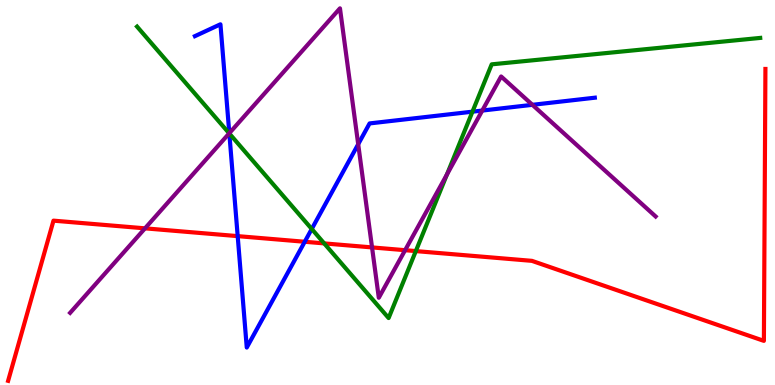[{'lines': ['blue', 'red'], 'intersections': [{'x': 3.07, 'y': 3.87}, {'x': 3.93, 'y': 3.72}]}, {'lines': ['green', 'red'], 'intersections': [{'x': 4.18, 'y': 3.68}, {'x': 5.37, 'y': 3.48}]}, {'lines': ['purple', 'red'], 'intersections': [{'x': 1.87, 'y': 4.07}, {'x': 4.8, 'y': 3.57}, {'x': 5.23, 'y': 3.5}]}, {'lines': ['blue', 'green'], 'intersections': [{'x': 2.96, 'y': 6.53}, {'x': 4.02, 'y': 4.05}, {'x': 6.1, 'y': 7.1}]}, {'lines': ['blue', 'purple'], 'intersections': [{'x': 2.96, 'y': 6.54}, {'x': 4.62, 'y': 6.25}, {'x': 6.22, 'y': 7.13}, {'x': 6.87, 'y': 7.28}]}, {'lines': ['green', 'purple'], 'intersections': [{'x': 2.96, 'y': 6.54}, {'x': 5.77, 'y': 5.47}]}]